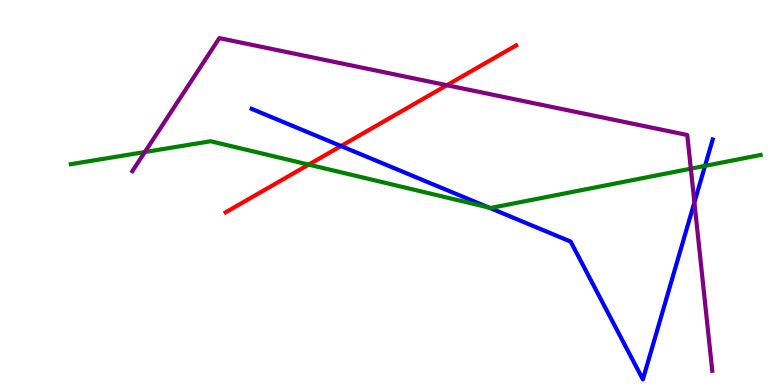[{'lines': ['blue', 'red'], 'intersections': [{'x': 4.4, 'y': 6.21}]}, {'lines': ['green', 'red'], 'intersections': [{'x': 3.98, 'y': 5.72}]}, {'lines': ['purple', 'red'], 'intersections': [{'x': 5.77, 'y': 7.79}]}, {'lines': ['blue', 'green'], 'intersections': [{'x': 6.31, 'y': 4.61}, {'x': 9.1, 'y': 5.69}]}, {'lines': ['blue', 'purple'], 'intersections': [{'x': 8.96, 'y': 4.74}]}, {'lines': ['green', 'purple'], 'intersections': [{'x': 1.87, 'y': 6.05}, {'x': 8.91, 'y': 5.62}]}]